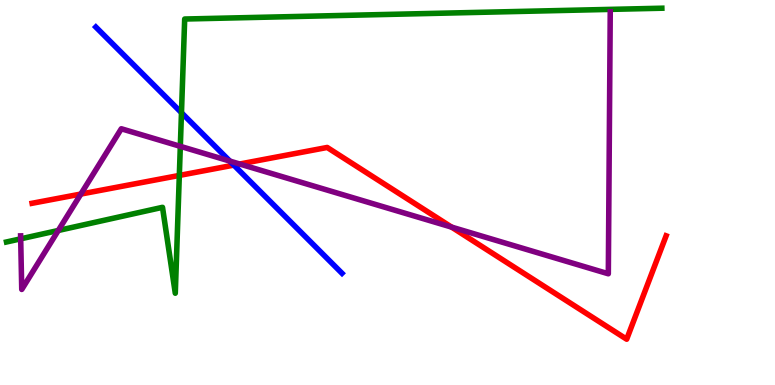[{'lines': ['blue', 'red'], 'intersections': [{'x': 3.02, 'y': 5.71}]}, {'lines': ['green', 'red'], 'intersections': [{'x': 2.31, 'y': 5.44}]}, {'lines': ['purple', 'red'], 'intersections': [{'x': 1.04, 'y': 4.96}, {'x': 3.09, 'y': 5.74}, {'x': 5.83, 'y': 4.1}]}, {'lines': ['blue', 'green'], 'intersections': [{'x': 2.34, 'y': 7.07}]}, {'lines': ['blue', 'purple'], 'intersections': [{'x': 2.97, 'y': 5.82}]}, {'lines': ['green', 'purple'], 'intersections': [{'x': 0.267, 'y': 3.8}, {'x': 0.752, 'y': 4.01}, {'x': 2.33, 'y': 6.2}]}]